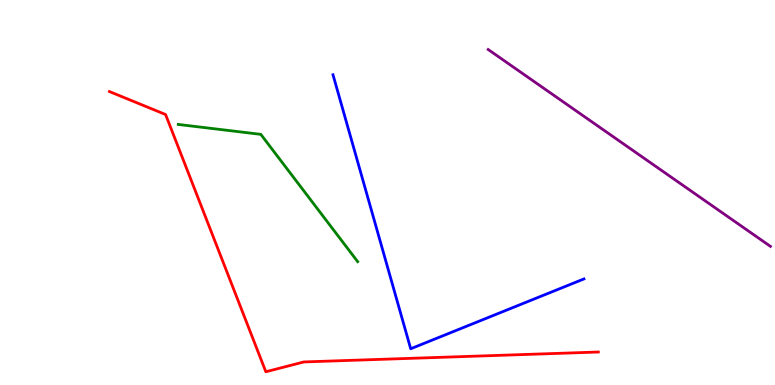[{'lines': ['blue', 'red'], 'intersections': []}, {'lines': ['green', 'red'], 'intersections': []}, {'lines': ['purple', 'red'], 'intersections': []}, {'lines': ['blue', 'green'], 'intersections': []}, {'lines': ['blue', 'purple'], 'intersections': []}, {'lines': ['green', 'purple'], 'intersections': []}]